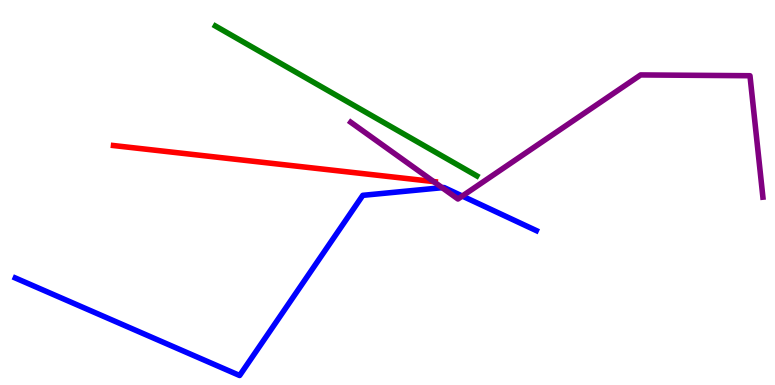[{'lines': ['blue', 'red'], 'intersections': []}, {'lines': ['green', 'red'], 'intersections': []}, {'lines': ['purple', 'red'], 'intersections': [{'x': 5.59, 'y': 5.28}]}, {'lines': ['blue', 'green'], 'intersections': []}, {'lines': ['blue', 'purple'], 'intersections': [{'x': 5.71, 'y': 5.13}, {'x': 5.96, 'y': 4.91}]}, {'lines': ['green', 'purple'], 'intersections': []}]